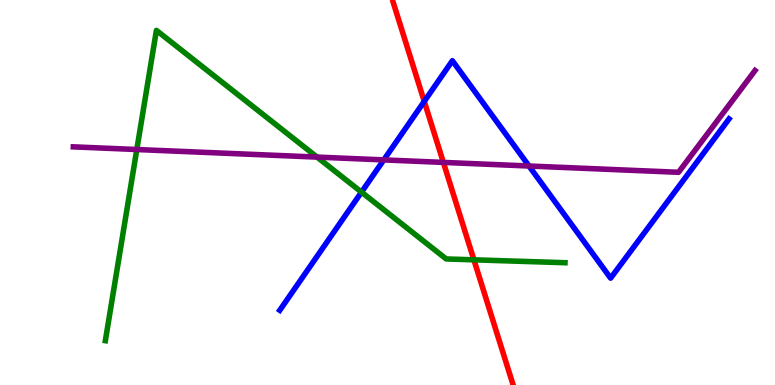[{'lines': ['blue', 'red'], 'intersections': [{'x': 5.47, 'y': 7.37}]}, {'lines': ['green', 'red'], 'intersections': [{'x': 6.11, 'y': 3.25}]}, {'lines': ['purple', 'red'], 'intersections': [{'x': 5.72, 'y': 5.78}]}, {'lines': ['blue', 'green'], 'intersections': [{'x': 4.66, 'y': 5.01}]}, {'lines': ['blue', 'purple'], 'intersections': [{'x': 4.95, 'y': 5.85}, {'x': 6.83, 'y': 5.69}]}, {'lines': ['green', 'purple'], 'intersections': [{'x': 1.77, 'y': 6.12}, {'x': 4.09, 'y': 5.92}]}]